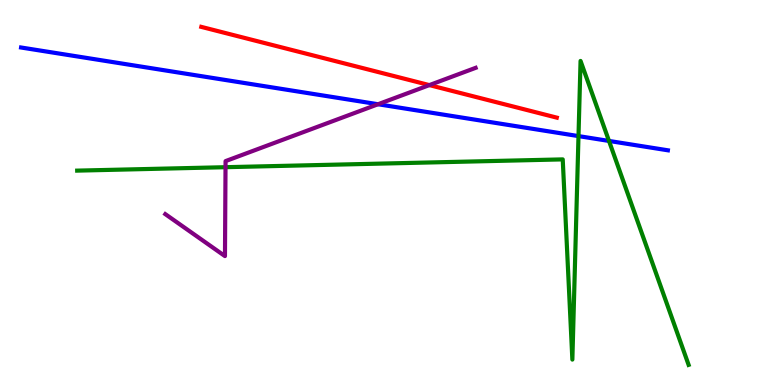[{'lines': ['blue', 'red'], 'intersections': []}, {'lines': ['green', 'red'], 'intersections': []}, {'lines': ['purple', 'red'], 'intersections': [{'x': 5.54, 'y': 7.79}]}, {'lines': ['blue', 'green'], 'intersections': [{'x': 7.46, 'y': 6.47}, {'x': 7.86, 'y': 6.34}]}, {'lines': ['blue', 'purple'], 'intersections': [{'x': 4.88, 'y': 7.29}]}, {'lines': ['green', 'purple'], 'intersections': [{'x': 2.91, 'y': 5.66}]}]